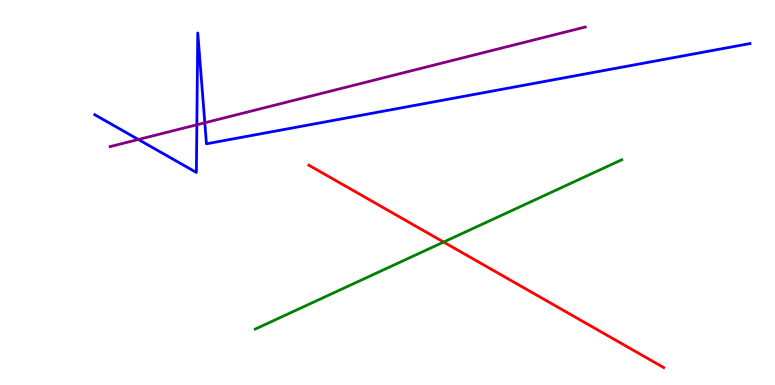[{'lines': ['blue', 'red'], 'intersections': []}, {'lines': ['green', 'red'], 'intersections': [{'x': 5.72, 'y': 3.71}]}, {'lines': ['purple', 'red'], 'intersections': []}, {'lines': ['blue', 'green'], 'intersections': []}, {'lines': ['blue', 'purple'], 'intersections': [{'x': 1.79, 'y': 6.38}, {'x': 2.54, 'y': 6.76}, {'x': 2.64, 'y': 6.81}]}, {'lines': ['green', 'purple'], 'intersections': []}]